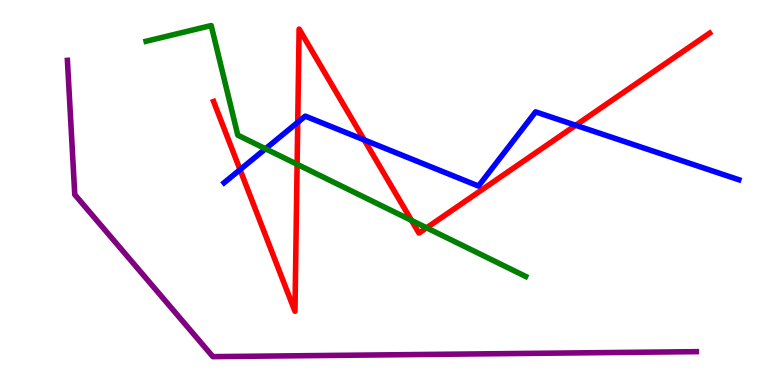[{'lines': ['blue', 'red'], 'intersections': [{'x': 3.1, 'y': 5.59}, {'x': 3.84, 'y': 6.82}, {'x': 4.7, 'y': 6.37}, {'x': 7.43, 'y': 6.75}]}, {'lines': ['green', 'red'], 'intersections': [{'x': 3.83, 'y': 5.73}, {'x': 5.31, 'y': 4.28}, {'x': 5.5, 'y': 4.08}]}, {'lines': ['purple', 'red'], 'intersections': []}, {'lines': ['blue', 'green'], 'intersections': [{'x': 3.43, 'y': 6.14}]}, {'lines': ['blue', 'purple'], 'intersections': []}, {'lines': ['green', 'purple'], 'intersections': []}]